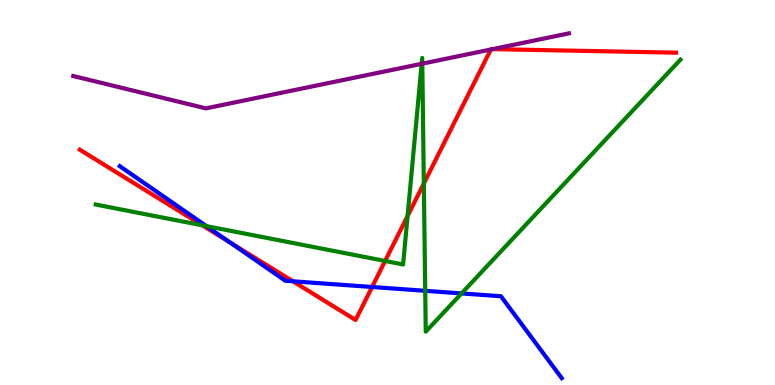[{'lines': ['blue', 'red'], 'intersections': [{'x': 2.97, 'y': 3.71}, {'x': 3.78, 'y': 2.69}, {'x': 4.8, 'y': 2.55}]}, {'lines': ['green', 'red'], 'intersections': [{'x': 2.61, 'y': 4.15}, {'x': 4.97, 'y': 3.22}, {'x': 5.26, 'y': 4.39}, {'x': 5.47, 'y': 5.23}]}, {'lines': ['purple', 'red'], 'intersections': [{'x': 6.33, 'y': 8.71}, {'x': 6.36, 'y': 8.72}]}, {'lines': ['blue', 'green'], 'intersections': [{'x': 2.66, 'y': 4.13}, {'x': 5.49, 'y': 2.45}, {'x': 5.96, 'y': 2.38}]}, {'lines': ['blue', 'purple'], 'intersections': []}, {'lines': ['green', 'purple'], 'intersections': [{'x': 5.44, 'y': 8.34}, {'x': 5.45, 'y': 8.35}]}]